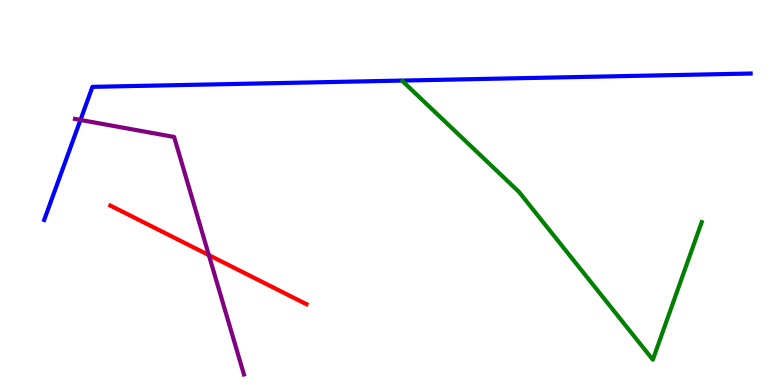[{'lines': ['blue', 'red'], 'intersections': []}, {'lines': ['green', 'red'], 'intersections': []}, {'lines': ['purple', 'red'], 'intersections': [{'x': 2.69, 'y': 3.37}]}, {'lines': ['blue', 'green'], 'intersections': []}, {'lines': ['blue', 'purple'], 'intersections': [{'x': 1.04, 'y': 6.88}]}, {'lines': ['green', 'purple'], 'intersections': []}]